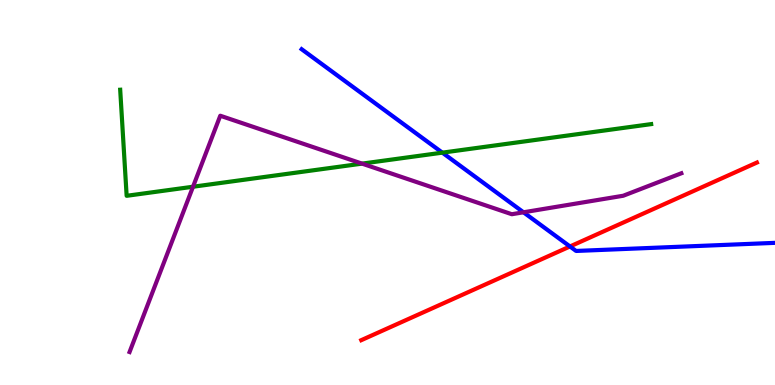[{'lines': ['blue', 'red'], 'intersections': [{'x': 7.35, 'y': 3.6}]}, {'lines': ['green', 'red'], 'intersections': []}, {'lines': ['purple', 'red'], 'intersections': []}, {'lines': ['blue', 'green'], 'intersections': [{'x': 5.71, 'y': 6.03}]}, {'lines': ['blue', 'purple'], 'intersections': [{'x': 6.75, 'y': 4.49}]}, {'lines': ['green', 'purple'], 'intersections': [{'x': 2.49, 'y': 5.15}, {'x': 4.67, 'y': 5.75}]}]